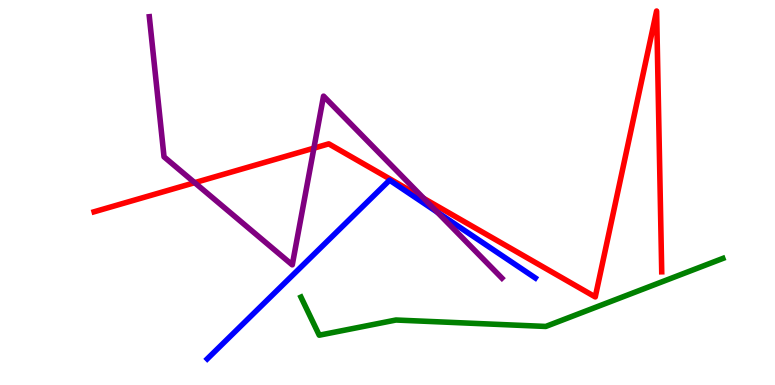[{'lines': ['blue', 'red'], 'intersections': []}, {'lines': ['green', 'red'], 'intersections': []}, {'lines': ['purple', 'red'], 'intersections': [{'x': 2.51, 'y': 5.26}, {'x': 4.05, 'y': 6.15}, {'x': 5.47, 'y': 4.85}]}, {'lines': ['blue', 'green'], 'intersections': []}, {'lines': ['blue', 'purple'], 'intersections': [{'x': 5.64, 'y': 4.49}]}, {'lines': ['green', 'purple'], 'intersections': []}]